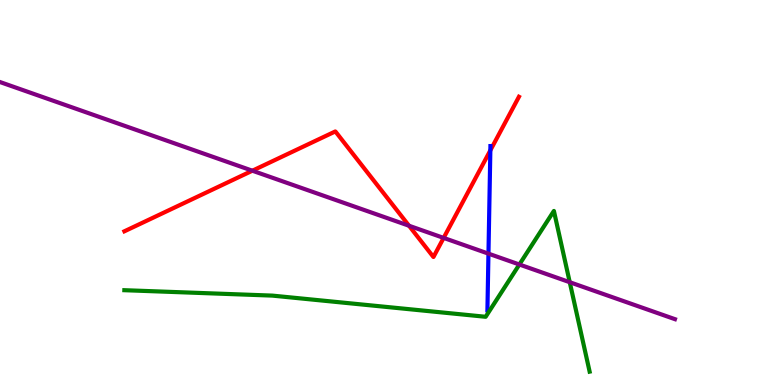[{'lines': ['blue', 'red'], 'intersections': [{'x': 6.33, 'y': 6.09}]}, {'lines': ['green', 'red'], 'intersections': []}, {'lines': ['purple', 'red'], 'intersections': [{'x': 3.26, 'y': 5.57}, {'x': 5.28, 'y': 4.14}, {'x': 5.72, 'y': 3.82}]}, {'lines': ['blue', 'green'], 'intersections': []}, {'lines': ['blue', 'purple'], 'intersections': [{'x': 6.3, 'y': 3.41}]}, {'lines': ['green', 'purple'], 'intersections': [{'x': 6.7, 'y': 3.13}, {'x': 7.35, 'y': 2.67}]}]